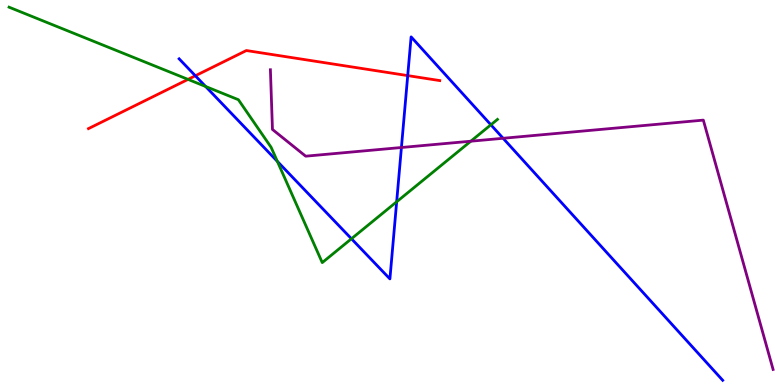[{'lines': ['blue', 'red'], 'intersections': [{'x': 2.52, 'y': 8.03}, {'x': 5.26, 'y': 8.04}]}, {'lines': ['green', 'red'], 'intersections': [{'x': 2.43, 'y': 7.94}]}, {'lines': ['purple', 'red'], 'intersections': []}, {'lines': ['blue', 'green'], 'intersections': [{'x': 2.65, 'y': 7.75}, {'x': 3.58, 'y': 5.81}, {'x': 4.53, 'y': 3.8}, {'x': 5.12, 'y': 4.76}, {'x': 6.33, 'y': 6.76}]}, {'lines': ['blue', 'purple'], 'intersections': [{'x': 5.18, 'y': 6.17}, {'x': 6.49, 'y': 6.41}]}, {'lines': ['green', 'purple'], 'intersections': [{'x': 6.07, 'y': 6.33}]}]